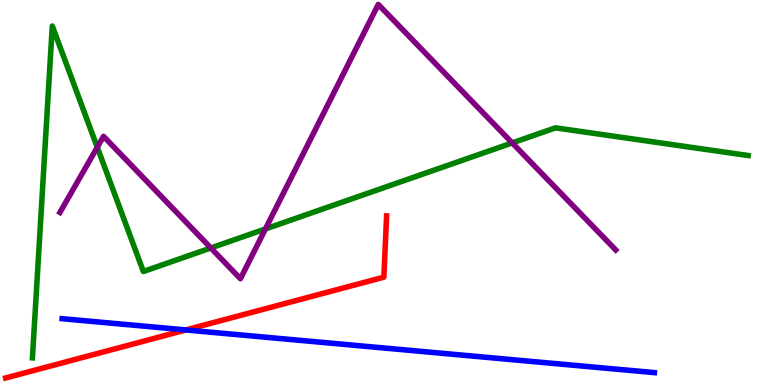[{'lines': ['blue', 'red'], 'intersections': [{'x': 2.4, 'y': 1.43}]}, {'lines': ['green', 'red'], 'intersections': []}, {'lines': ['purple', 'red'], 'intersections': []}, {'lines': ['blue', 'green'], 'intersections': []}, {'lines': ['blue', 'purple'], 'intersections': []}, {'lines': ['green', 'purple'], 'intersections': [{'x': 1.26, 'y': 6.17}, {'x': 2.72, 'y': 3.56}, {'x': 3.43, 'y': 4.05}, {'x': 6.61, 'y': 6.29}]}]